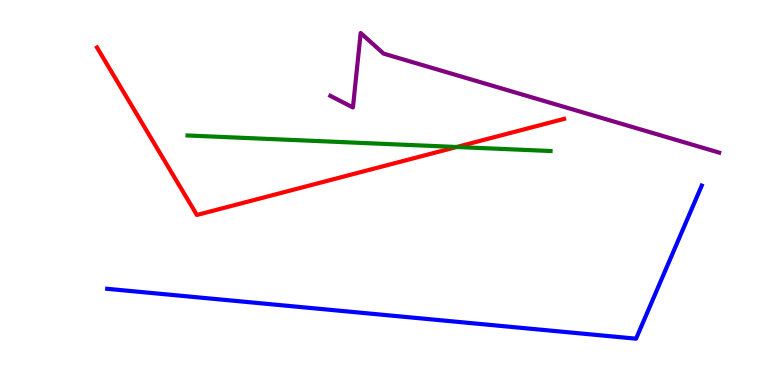[{'lines': ['blue', 'red'], 'intersections': []}, {'lines': ['green', 'red'], 'intersections': [{'x': 5.89, 'y': 6.18}]}, {'lines': ['purple', 'red'], 'intersections': []}, {'lines': ['blue', 'green'], 'intersections': []}, {'lines': ['blue', 'purple'], 'intersections': []}, {'lines': ['green', 'purple'], 'intersections': []}]